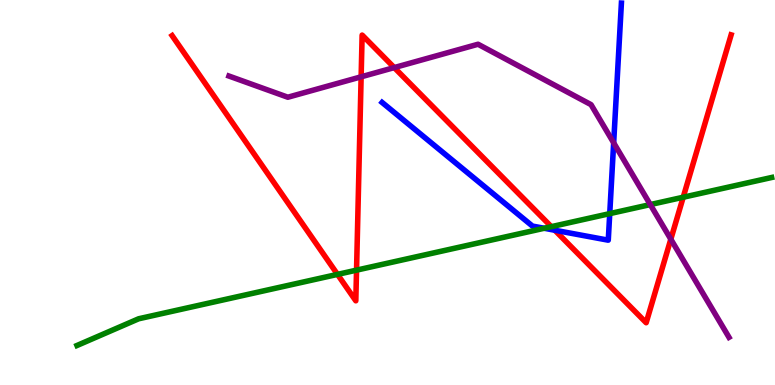[{'lines': ['blue', 'red'], 'intersections': [{'x': 7.16, 'y': 4.02}]}, {'lines': ['green', 'red'], 'intersections': [{'x': 4.36, 'y': 2.87}, {'x': 4.6, 'y': 2.98}, {'x': 7.11, 'y': 4.11}, {'x': 8.82, 'y': 4.88}]}, {'lines': ['purple', 'red'], 'intersections': [{'x': 4.66, 'y': 8.0}, {'x': 5.09, 'y': 8.24}, {'x': 8.66, 'y': 3.79}]}, {'lines': ['blue', 'green'], 'intersections': [{'x': 7.02, 'y': 4.07}, {'x': 7.87, 'y': 4.45}]}, {'lines': ['blue', 'purple'], 'intersections': [{'x': 7.92, 'y': 6.29}]}, {'lines': ['green', 'purple'], 'intersections': [{'x': 8.39, 'y': 4.69}]}]